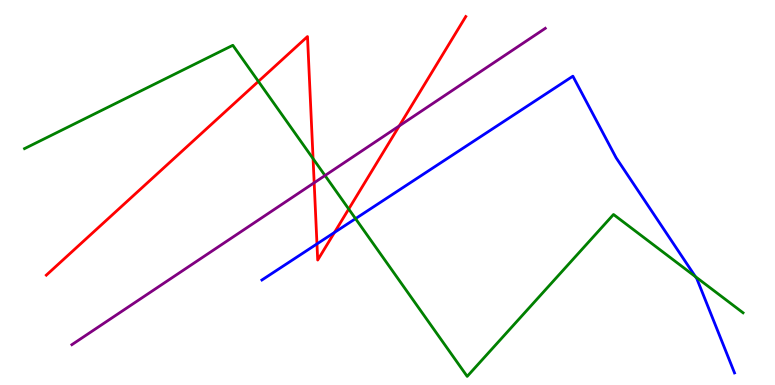[{'lines': ['blue', 'red'], 'intersections': [{'x': 4.09, 'y': 3.66}, {'x': 4.32, 'y': 3.96}]}, {'lines': ['green', 'red'], 'intersections': [{'x': 3.33, 'y': 7.89}, {'x': 4.04, 'y': 5.88}, {'x': 4.5, 'y': 4.57}]}, {'lines': ['purple', 'red'], 'intersections': [{'x': 4.05, 'y': 5.25}, {'x': 5.15, 'y': 6.73}]}, {'lines': ['blue', 'green'], 'intersections': [{'x': 4.59, 'y': 4.32}, {'x': 8.97, 'y': 2.81}]}, {'lines': ['blue', 'purple'], 'intersections': []}, {'lines': ['green', 'purple'], 'intersections': [{'x': 4.19, 'y': 5.44}]}]